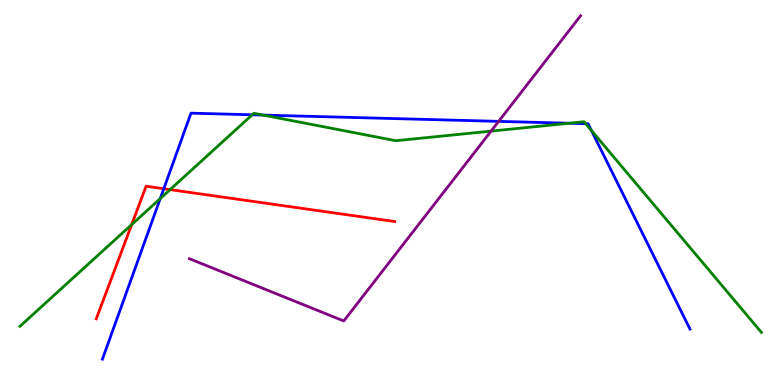[{'lines': ['blue', 'red'], 'intersections': [{'x': 2.11, 'y': 5.1}]}, {'lines': ['green', 'red'], 'intersections': [{'x': 1.7, 'y': 4.17}, {'x': 2.19, 'y': 5.07}]}, {'lines': ['purple', 'red'], 'intersections': []}, {'lines': ['blue', 'green'], 'intersections': [{'x': 2.07, 'y': 4.84}, {'x': 3.25, 'y': 7.02}, {'x': 3.4, 'y': 7.01}, {'x': 7.34, 'y': 6.8}, {'x': 7.56, 'y': 6.79}, {'x': 7.63, 'y': 6.61}]}, {'lines': ['blue', 'purple'], 'intersections': [{'x': 6.43, 'y': 6.85}]}, {'lines': ['green', 'purple'], 'intersections': [{'x': 6.34, 'y': 6.59}]}]